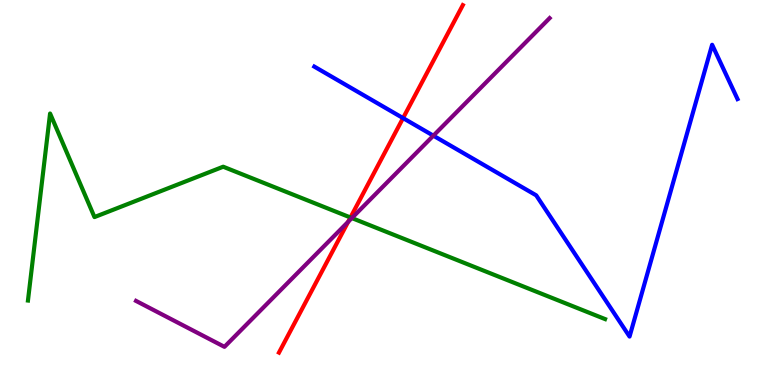[{'lines': ['blue', 'red'], 'intersections': [{'x': 5.2, 'y': 6.93}]}, {'lines': ['green', 'red'], 'intersections': [{'x': 4.52, 'y': 4.35}]}, {'lines': ['purple', 'red'], 'intersections': [{'x': 4.49, 'y': 4.24}]}, {'lines': ['blue', 'green'], 'intersections': []}, {'lines': ['blue', 'purple'], 'intersections': [{'x': 5.59, 'y': 6.48}]}, {'lines': ['green', 'purple'], 'intersections': [{'x': 4.54, 'y': 4.34}]}]